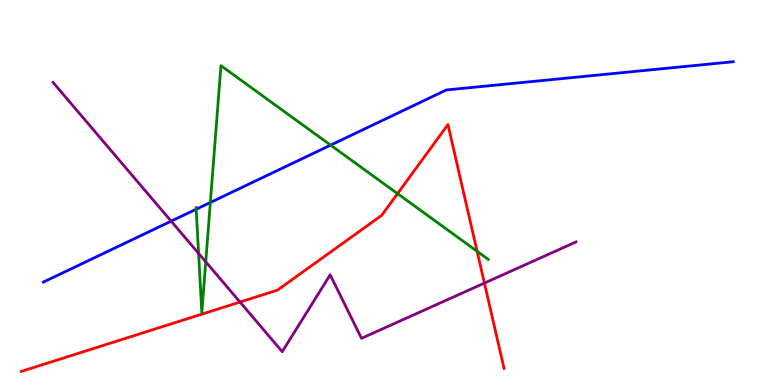[{'lines': ['blue', 'red'], 'intersections': []}, {'lines': ['green', 'red'], 'intersections': [{'x': 5.13, 'y': 4.97}, {'x': 6.16, 'y': 3.47}]}, {'lines': ['purple', 'red'], 'intersections': [{'x': 3.1, 'y': 2.15}, {'x': 6.25, 'y': 2.65}]}, {'lines': ['blue', 'green'], 'intersections': [{'x': 2.53, 'y': 4.57}, {'x': 2.71, 'y': 4.74}, {'x': 4.27, 'y': 6.23}]}, {'lines': ['blue', 'purple'], 'intersections': [{'x': 2.21, 'y': 4.26}]}, {'lines': ['green', 'purple'], 'intersections': [{'x': 2.56, 'y': 3.42}, {'x': 2.65, 'y': 3.2}]}]